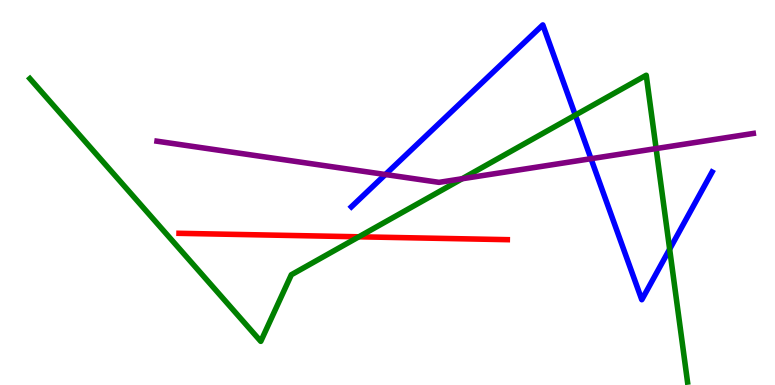[{'lines': ['blue', 'red'], 'intersections': []}, {'lines': ['green', 'red'], 'intersections': [{'x': 4.63, 'y': 3.85}]}, {'lines': ['purple', 'red'], 'intersections': []}, {'lines': ['blue', 'green'], 'intersections': [{'x': 7.42, 'y': 7.01}, {'x': 8.64, 'y': 3.53}]}, {'lines': ['blue', 'purple'], 'intersections': [{'x': 4.97, 'y': 5.47}, {'x': 7.63, 'y': 5.88}]}, {'lines': ['green', 'purple'], 'intersections': [{'x': 5.96, 'y': 5.36}, {'x': 8.47, 'y': 6.14}]}]